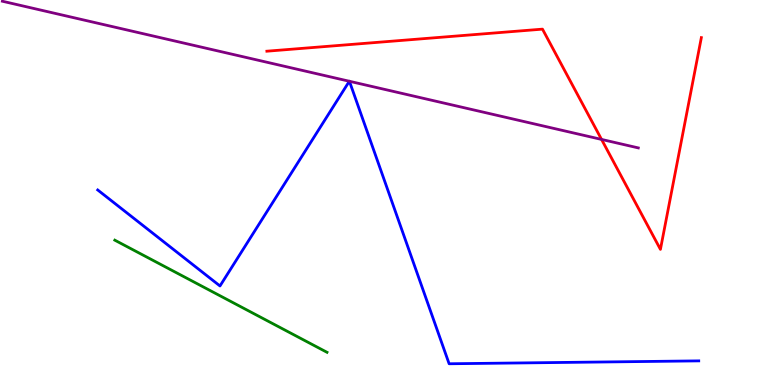[{'lines': ['blue', 'red'], 'intersections': []}, {'lines': ['green', 'red'], 'intersections': []}, {'lines': ['purple', 'red'], 'intersections': [{'x': 7.76, 'y': 6.38}]}, {'lines': ['blue', 'green'], 'intersections': []}, {'lines': ['blue', 'purple'], 'intersections': [{'x': 4.51, 'y': 7.89}, {'x': 4.51, 'y': 7.89}]}, {'lines': ['green', 'purple'], 'intersections': []}]